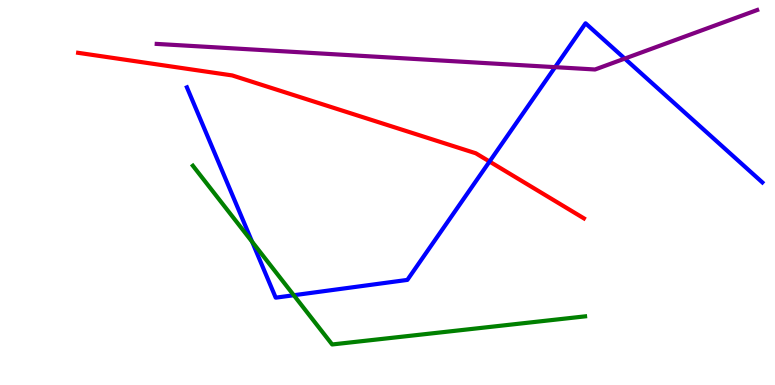[{'lines': ['blue', 'red'], 'intersections': [{'x': 6.32, 'y': 5.8}]}, {'lines': ['green', 'red'], 'intersections': []}, {'lines': ['purple', 'red'], 'intersections': []}, {'lines': ['blue', 'green'], 'intersections': [{'x': 3.25, 'y': 3.72}, {'x': 3.79, 'y': 2.33}]}, {'lines': ['blue', 'purple'], 'intersections': [{'x': 7.16, 'y': 8.26}, {'x': 8.06, 'y': 8.48}]}, {'lines': ['green', 'purple'], 'intersections': []}]